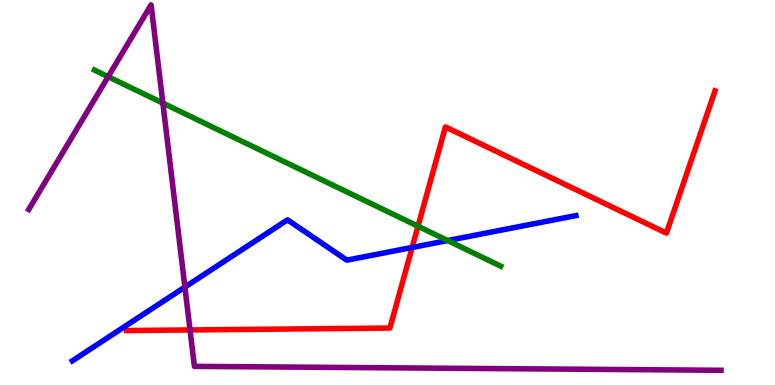[{'lines': ['blue', 'red'], 'intersections': [{'x': 5.32, 'y': 3.57}]}, {'lines': ['green', 'red'], 'intersections': [{'x': 5.39, 'y': 4.12}]}, {'lines': ['purple', 'red'], 'intersections': [{'x': 2.45, 'y': 1.43}]}, {'lines': ['blue', 'green'], 'intersections': [{'x': 5.78, 'y': 3.75}]}, {'lines': ['blue', 'purple'], 'intersections': [{'x': 2.39, 'y': 2.54}]}, {'lines': ['green', 'purple'], 'intersections': [{'x': 1.4, 'y': 8.01}, {'x': 2.1, 'y': 7.32}]}]